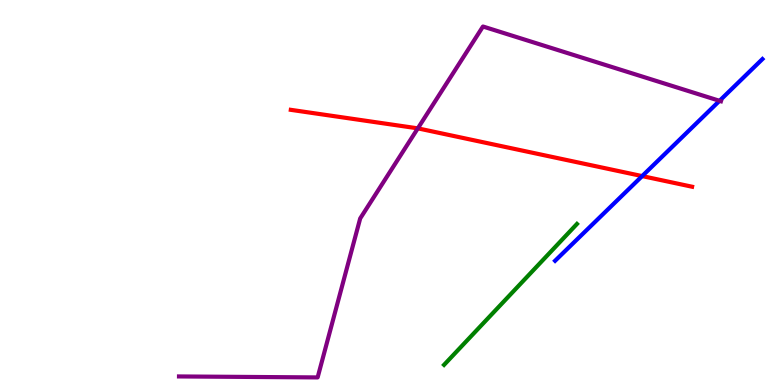[{'lines': ['blue', 'red'], 'intersections': [{'x': 8.29, 'y': 5.43}]}, {'lines': ['green', 'red'], 'intersections': []}, {'lines': ['purple', 'red'], 'intersections': [{'x': 5.39, 'y': 6.67}]}, {'lines': ['blue', 'green'], 'intersections': []}, {'lines': ['blue', 'purple'], 'intersections': [{'x': 9.28, 'y': 7.38}]}, {'lines': ['green', 'purple'], 'intersections': []}]